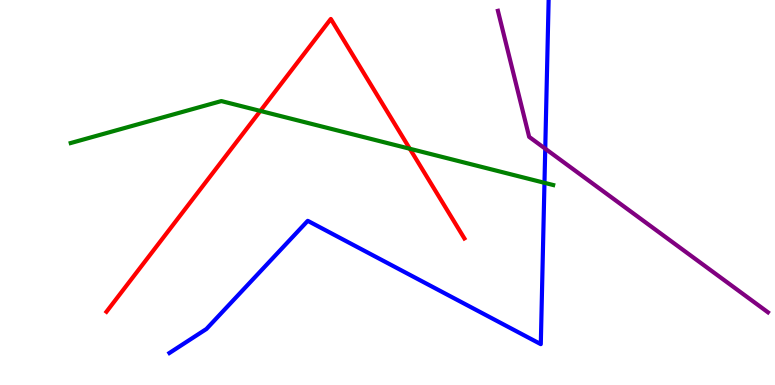[{'lines': ['blue', 'red'], 'intersections': []}, {'lines': ['green', 'red'], 'intersections': [{'x': 3.36, 'y': 7.12}, {'x': 5.29, 'y': 6.14}]}, {'lines': ['purple', 'red'], 'intersections': []}, {'lines': ['blue', 'green'], 'intersections': [{'x': 7.03, 'y': 5.25}]}, {'lines': ['blue', 'purple'], 'intersections': [{'x': 7.04, 'y': 6.14}]}, {'lines': ['green', 'purple'], 'intersections': []}]